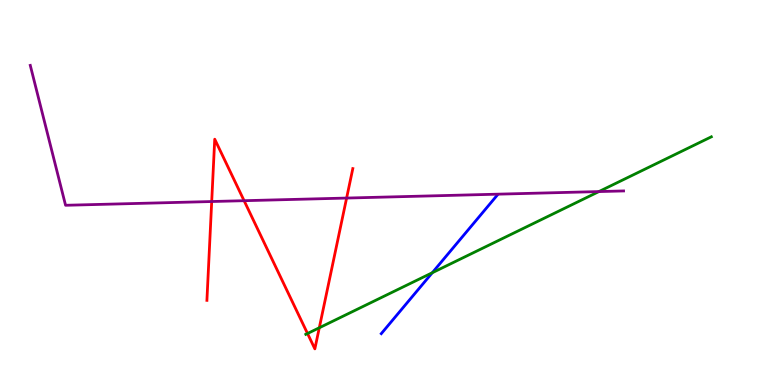[{'lines': ['blue', 'red'], 'intersections': []}, {'lines': ['green', 'red'], 'intersections': [{'x': 3.97, 'y': 1.34}, {'x': 4.12, 'y': 1.49}]}, {'lines': ['purple', 'red'], 'intersections': [{'x': 2.73, 'y': 4.77}, {'x': 3.15, 'y': 4.79}, {'x': 4.47, 'y': 4.86}]}, {'lines': ['blue', 'green'], 'intersections': [{'x': 5.58, 'y': 2.92}]}, {'lines': ['blue', 'purple'], 'intersections': []}, {'lines': ['green', 'purple'], 'intersections': [{'x': 7.73, 'y': 5.02}]}]